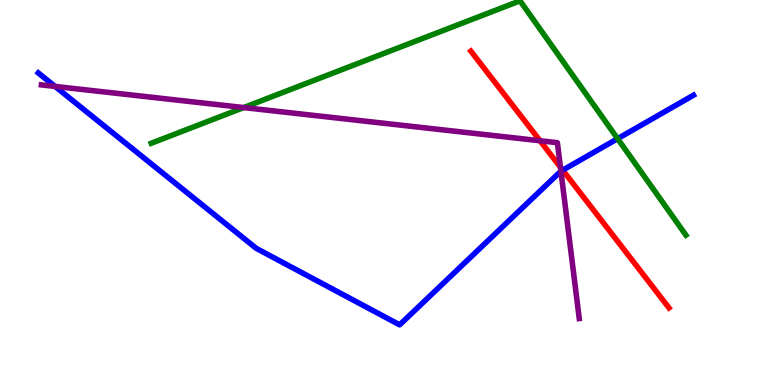[{'lines': ['blue', 'red'], 'intersections': [{'x': 7.26, 'y': 5.58}]}, {'lines': ['green', 'red'], 'intersections': []}, {'lines': ['purple', 'red'], 'intersections': [{'x': 6.97, 'y': 6.34}, {'x': 7.23, 'y': 5.66}]}, {'lines': ['blue', 'green'], 'intersections': [{'x': 7.97, 'y': 6.4}]}, {'lines': ['blue', 'purple'], 'intersections': [{'x': 0.711, 'y': 7.76}, {'x': 7.24, 'y': 5.55}]}, {'lines': ['green', 'purple'], 'intersections': [{'x': 3.14, 'y': 7.21}]}]